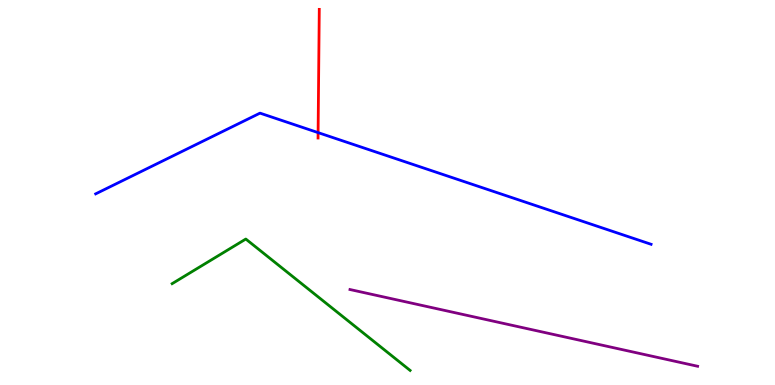[{'lines': ['blue', 'red'], 'intersections': [{'x': 4.1, 'y': 6.56}]}, {'lines': ['green', 'red'], 'intersections': []}, {'lines': ['purple', 'red'], 'intersections': []}, {'lines': ['blue', 'green'], 'intersections': []}, {'lines': ['blue', 'purple'], 'intersections': []}, {'lines': ['green', 'purple'], 'intersections': []}]